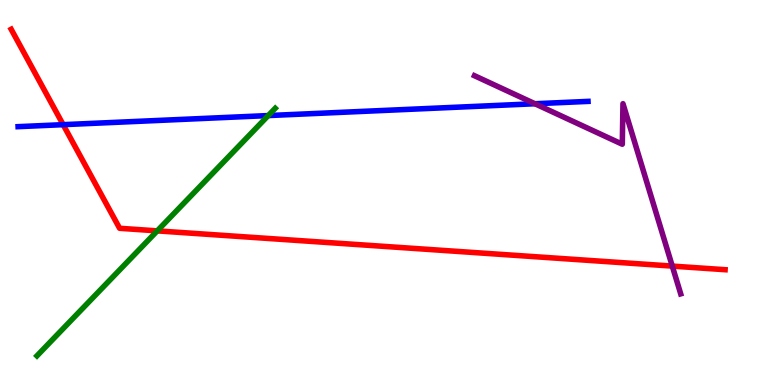[{'lines': ['blue', 'red'], 'intersections': [{'x': 0.815, 'y': 6.76}]}, {'lines': ['green', 'red'], 'intersections': [{'x': 2.03, 'y': 4.0}]}, {'lines': ['purple', 'red'], 'intersections': [{'x': 8.67, 'y': 3.09}]}, {'lines': ['blue', 'green'], 'intersections': [{'x': 3.46, 'y': 7.0}]}, {'lines': ['blue', 'purple'], 'intersections': [{'x': 6.9, 'y': 7.31}]}, {'lines': ['green', 'purple'], 'intersections': []}]